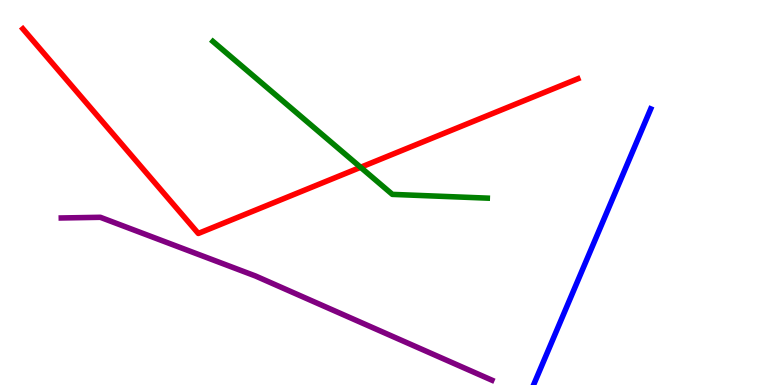[{'lines': ['blue', 'red'], 'intersections': []}, {'lines': ['green', 'red'], 'intersections': [{'x': 4.65, 'y': 5.65}]}, {'lines': ['purple', 'red'], 'intersections': []}, {'lines': ['blue', 'green'], 'intersections': []}, {'lines': ['blue', 'purple'], 'intersections': []}, {'lines': ['green', 'purple'], 'intersections': []}]